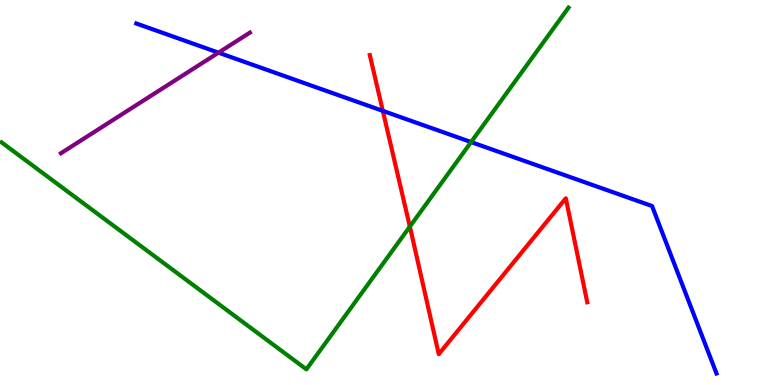[{'lines': ['blue', 'red'], 'intersections': [{'x': 4.94, 'y': 7.12}]}, {'lines': ['green', 'red'], 'intersections': [{'x': 5.29, 'y': 4.11}]}, {'lines': ['purple', 'red'], 'intersections': []}, {'lines': ['blue', 'green'], 'intersections': [{'x': 6.08, 'y': 6.31}]}, {'lines': ['blue', 'purple'], 'intersections': [{'x': 2.82, 'y': 8.63}]}, {'lines': ['green', 'purple'], 'intersections': []}]